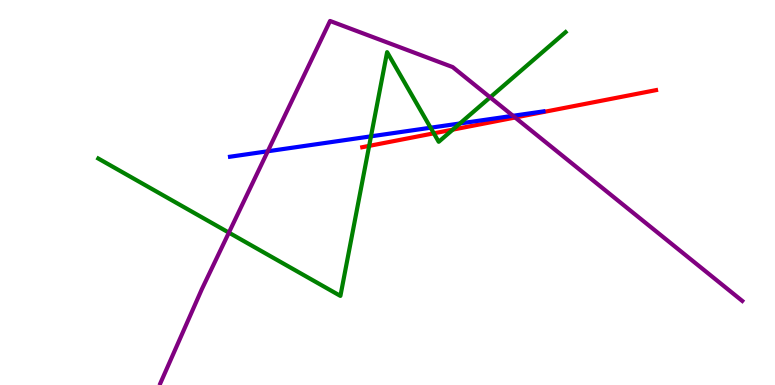[{'lines': ['blue', 'red'], 'intersections': []}, {'lines': ['green', 'red'], 'intersections': [{'x': 4.76, 'y': 6.21}, {'x': 5.6, 'y': 6.54}, {'x': 5.84, 'y': 6.63}]}, {'lines': ['purple', 'red'], 'intersections': [{'x': 6.65, 'y': 6.95}]}, {'lines': ['blue', 'green'], 'intersections': [{'x': 4.79, 'y': 6.46}, {'x': 5.56, 'y': 6.68}, {'x': 5.93, 'y': 6.79}]}, {'lines': ['blue', 'purple'], 'intersections': [{'x': 3.46, 'y': 6.07}, {'x': 6.62, 'y': 6.99}]}, {'lines': ['green', 'purple'], 'intersections': [{'x': 2.95, 'y': 3.96}, {'x': 6.32, 'y': 7.47}]}]